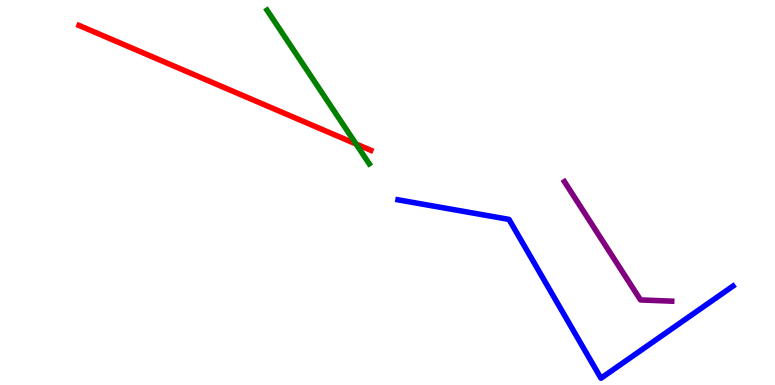[{'lines': ['blue', 'red'], 'intersections': []}, {'lines': ['green', 'red'], 'intersections': [{'x': 4.59, 'y': 6.26}]}, {'lines': ['purple', 'red'], 'intersections': []}, {'lines': ['blue', 'green'], 'intersections': []}, {'lines': ['blue', 'purple'], 'intersections': []}, {'lines': ['green', 'purple'], 'intersections': []}]